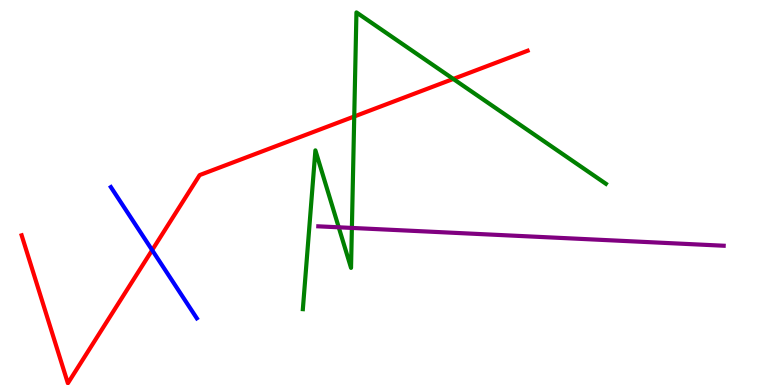[{'lines': ['blue', 'red'], 'intersections': [{'x': 1.96, 'y': 3.5}]}, {'lines': ['green', 'red'], 'intersections': [{'x': 4.57, 'y': 6.97}, {'x': 5.85, 'y': 7.95}]}, {'lines': ['purple', 'red'], 'intersections': []}, {'lines': ['blue', 'green'], 'intersections': []}, {'lines': ['blue', 'purple'], 'intersections': []}, {'lines': ['green', 'purple'], 'intersections': [{'x': 4.37, 'y': 4.1}, {'x': 4.54, 'y': 4.08}]}]